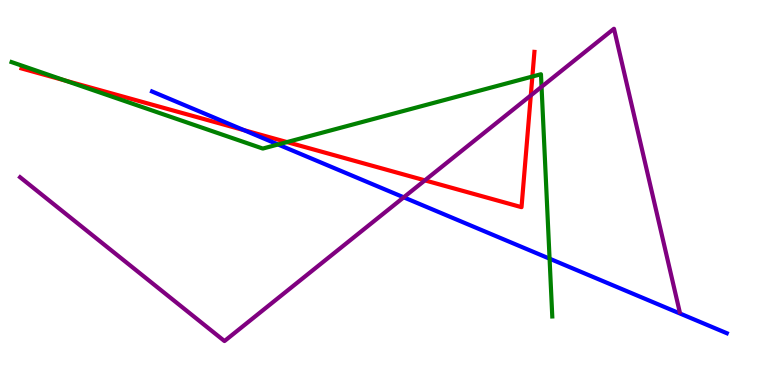[{'lines': ['blue', 'red'], 'intersections': [{'x': 3.15, 'y': 6.62}]}, {'lines': ['green', 'red'], 'intersections': [{'x': 0.839, 'y': 7.91}, {'x': 3.7, 'y': 6.31}, {'x': 6.87, 'y': 8.01}]}, {'lines': ['purple', 'red'], 'intersections': [{'x': 5.48, 'y': 5.32}, {'x': 6.85, 'y': 7.52}]}, {'lines': ['blue', 'green'], 'intersections': [{'x': 3.59, 'y': 6.25}, {'x': 7.09, 'y': 3.28}]}, {'lines': ['blue', 'purple'], 'intersections': [{'x': 5.21, 'y': 4.87}]}, {'lines': ['green', 'purple'], 'intersections': [{'x': 6.99, 'y': 7.75}]}]